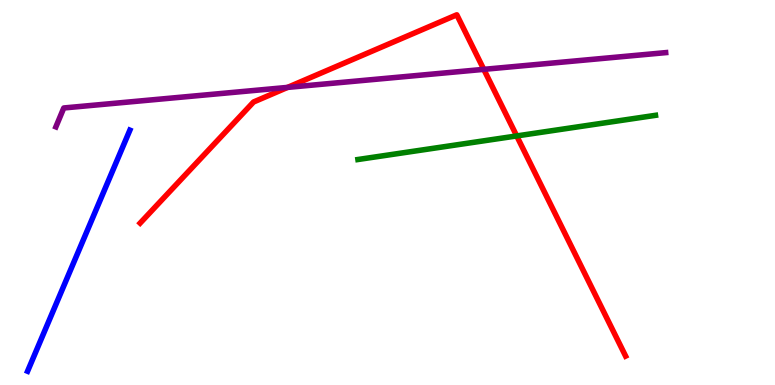[{'lines': ['blue', 'red'], 'intersections': []}, {'lines': ['green', 'red'], 'intersections': [{'x': 6.67, 'y': 6.47}]}, {'lines': ['purple', 'red'], 'intersections': [{'x': 3.71, 'y': 7.73}, {'x': 6.24, 'y': 8.2}]}, {'lines': ['blue', 'green'], 'intersections': []}, {'lines': ['blue', 'purple'], 'intersections': []}, {'lines': ['green', 'purple'], 'intersections': []}]